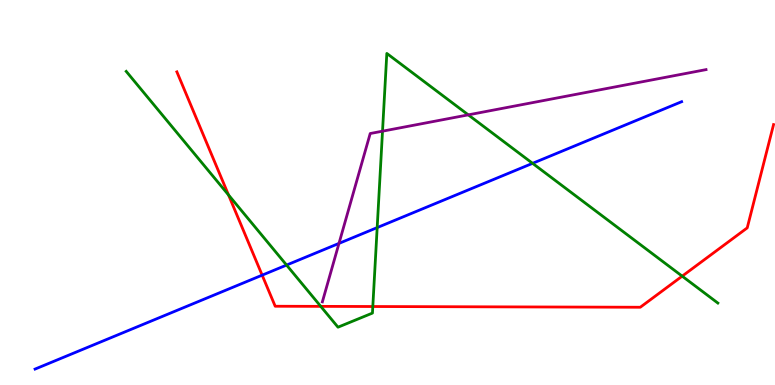[{'lines': ['blue', 'red'], 'intersections': [{'x': 3.38, 'y': 2.85}]}, {'lines': ['green', 'red'], 'intersections': [{'x': 2.95, 'y': 4.94}, {'x': 4.14, 'y': 2.04}, {'x': 4.81, 'y': 2.04}, {'x': 8.8, 'y': 2.83}]}, {'lines': ['purple', 'red'], 'intersections': []}, {'lines': ['blue', 'green'], 'intersections': [{'x': 3.7, 'y': 3.12}, {'x': 4.87, 'y': 4.09}, {'x': 6.87, 'y': 5.76}]}, {'lines': ['blue', 'purple'], 'intersections': [{'x': 4.37, 'y': 3.68}]}, {'lines': ['green', 'purple'], 'intersections': [{'x': 4.94, 'y': 6.59}, {'x': 6.04, 'y': 7.02}]}]